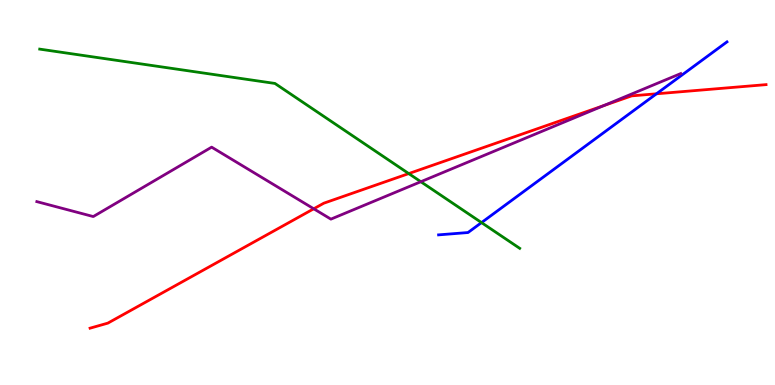[{'lines': ['blue', 'red'], 'intersections': [{'x': 8.47, 'y': 7.56}]}, {'lines': ['green', 'red'], 'intersections': [{'x': 5.27, 'y': 5.49}]}, {'lines': ['purple', 'red'], 'intersections': [{'x': 4.05, 'y': 4.58}, {'x': 7.79, 'y': 7.26}]}, {'lines': ['blue', 'green'], 'intersections': [{'x': 6.21, 'y': 4.22}]}, {'lines': ['blue', 'purple'], 'intersections': []}, {'lines': ['green', 'purple'], 'intersections': [{'x': 5.43, 'y': 5.28}]}]